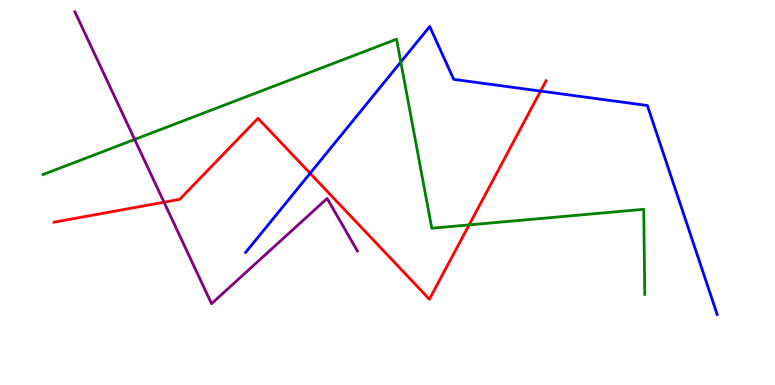[{'lines': ['blue', 'red'], 'intersections': [{'x': 4.0, 'y': 5.5}, {'x': 6.98, 'y': 7.63}]}, {'lines': ['green', 'red'], 'intersections': [{'x': 6.05, 'y': 4.16}]}, {'lines': ['purple', 'red'], 'intersections': [{'x': 2.12, 'y': 4.75}]}, {'lines': ['blue', 'green'], 'intersections': [{'x': 5.17, 'y': 8.39}]}, {'lines': ['blue', 'purple'], 'intersections': []}, {'lines': ['green', 'purple'], 'intersections': [{'x': 1.74, 'y': 6.38}]}]